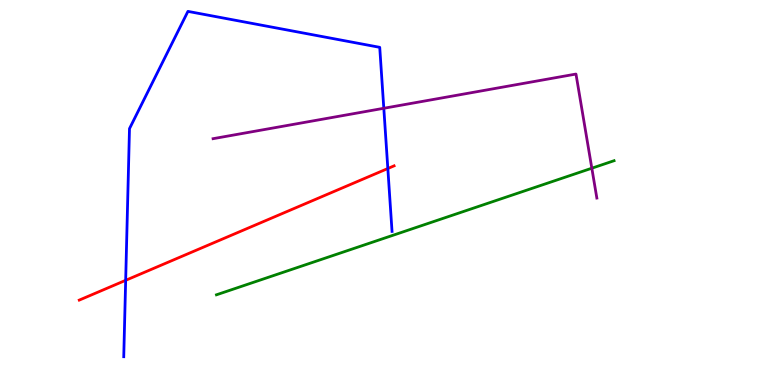[{'lines': ['blue', 'red'], 'intersections': [{'x': 1.62, 'y': 2.72}, {'x': 5.0, 'y': 5.62}]}, {'lines': ['green', 'red'], 'intersections': []}, {'lines': ['purple', 'red'], 'intersections': []}, {'lines': ['blue', 'green'], 'intersections': []}, {'lines': ['blue', 'purple'], 'intersections': [{'x': 4.95, 'y': 7.19}]}, {'lines': ['green', 'purple'], 'intersections': [{'x': 7.64, 'y': 5.63}]}]